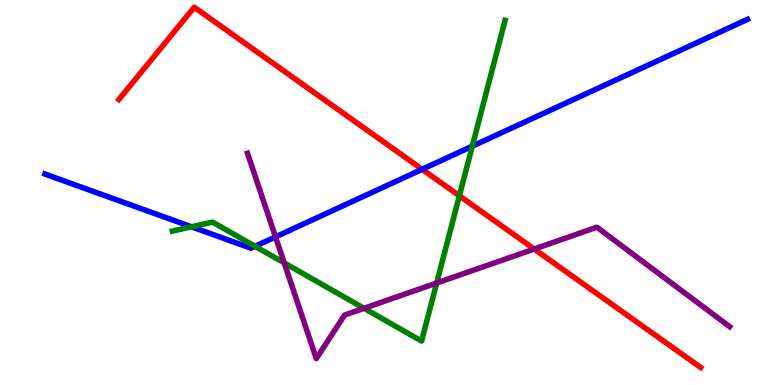[{'lines': ['blue', 'red'], 'intersections': [{'x': 5.45, 'y': 5.6}]}, {'lines': ['green', 'red'], 'intersections': [{'x': 5.93, 'y': 4.91}]}, {'lines': ['purple', 'red'], 'intersections': [{'x': 6.89, 'y': 3.53}]}, {'lines': ['blue', 'green'], 'intersections': [{'x': 2.47, 'y': 4.11}, {'x': 3.29, 'y': 3.6}, {'x': 6.09, 'y': 6.2}]}, {'lines': ['blue', 'purple'], 'intersections': [{'x': 3.55, 'y': 3.85}]}, {'lines': ['green', 'purple'], 'intersections': [{'x': 3.67, 'y': 3.17}, {'x': 4.7, 'y': 1.99}, {'x': 5.63, 'y': 2.65}]}]